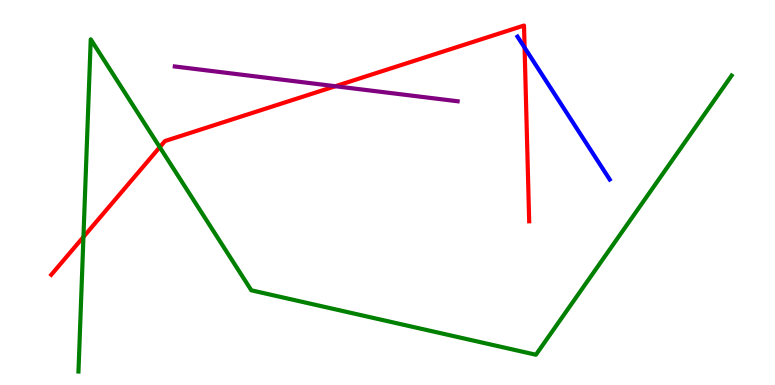[{'lines': ['blue', 'red'], 'intersections': [{'x': 6.77, 'y': 8.76}]}, {'lines': ['green', 'red'], 'intersections': [{'x': 1.08, 'y': 3.85}, {'x': 2.06, 'y': 6.18}]}, {'lines': ['purple', 'red'], 'intersections': [{'x': 4.33, 'y': 7.76}]}, {'lines': ['blue', 'green'], 'intersections': []}, {'lines': ['blue', 'purple'], 'intersections': []}, {'lines': ['green', 'purple'], 'intersections': []}]